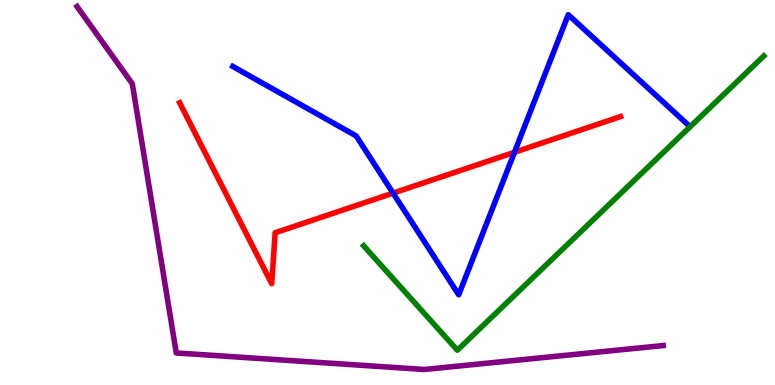[{'lines': ['blue', 'red'], 'intersections': [{'x': 5.07, 'y': 4.98}, {'x': 6.64, 'y': 6.04}]}, {'lines': ['green', 'red'], 'intersections': []}, {'lines': ['purple', 'red'], 'intersections': []}, {'lines': ['blue', 'green'], 'intersections': []}, {'lines': ['blue', 'purple'], 'intersections': []}, {'lines': ['green', 'purple'], 'intersections': []}]